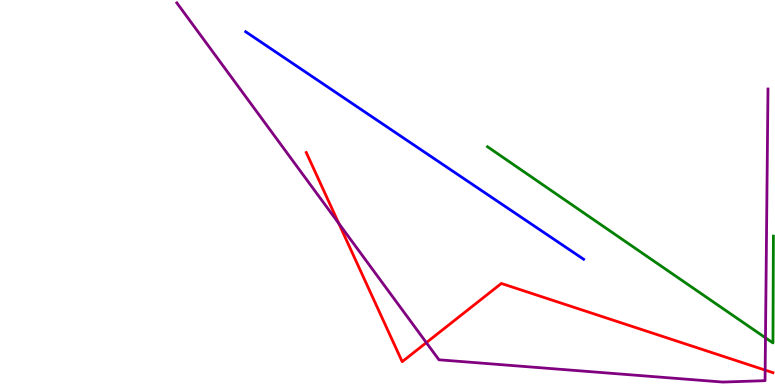[{'lines': ['blue', 'red'], 'intersections': []}, {'lines': ['green', 'red'], 'intersections': []}, {'lines': ['purple', 'red'], 'intersections': [{'x': 4.37, 'y': 4.2}, {'x': 5.5, 'y': 1.1}, {'x': 9.87, 'y': 0.387}]}, {'lines': ['blue', 'green'], 'intersections': []}, {'lines': ['blue', 'purple'], 'intersections': []}, {'lines': ['green', 'purple'], 'intersections': [{'x': 9.88, 'y': 1.23}]}]